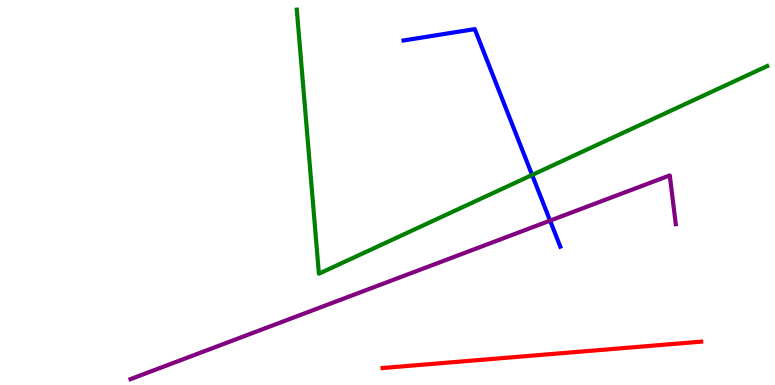[{'lines': ['blue', 'red'], 'intersections': []}, {'lines': ['green', 'red'], 'intersections': []}, {'lines': ['purple', 'red'], 'intersections': []}, {'lines': ['blue', 'green'], 'intersections': [{'x': 6.87, 'y': 5.46}]}, {'lines': ['blue', 'purple'], 'intersections': [{'x': 7.1, 'y': 4.27}]}, {'lines': ['green', 'purple'], 'intersections': []}]